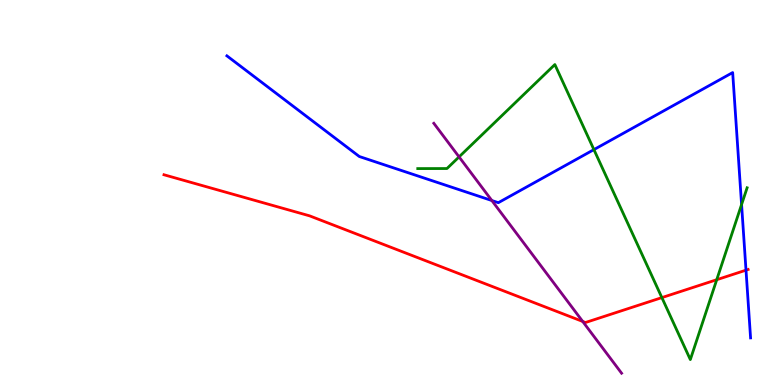[{'lines': ['blue', 'red'], 'intersections': [{'x': 9.63, 'y': 2.98}]}, {'lines': ['green', 'red'], 'intersections': [{'x': 8.54, 'y': 2.27}, {'x': 9.25, 'y': 2.73}]}, {'lines': ['purple', 'red'], 'intersections': [{'x': 7.52, 'y': 1.65}]}, {'lines': ['blue', 'green'], 'intersections': [{'x': 7.66, 'y': 6.11}, {'x': 9.57, 'y': 4.69}]}, {'lines': ['blue', 'purple'], 'intersections': [{'x': 6.35, 'y': 4.79}]}, {'lines': ['green', 'purple'], 'intersections': [{'x': 5.92, 'y': 5.92}]}]